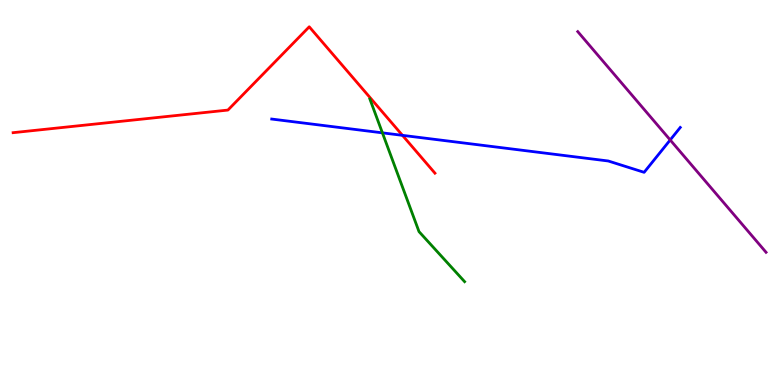[{'lines': ['blue', 'red'], 'intersections': [{'x': 5.19, 'y': 6.48}]}, {'lines': ['green', 'red'], 'intersections': []}, {'lines': ['purple', 'red'], 'intersections': []}, {'lines': ['blue', 'green'], 'intersections': [{'x': 4.93, 'y': 6.55}]}, {'lines': ['blue', 'purple'], 'intersections': [{'x': 8.65, 'y': 6.36}]}, {'lines': ['green', 'purple'], 'intersections': []}]